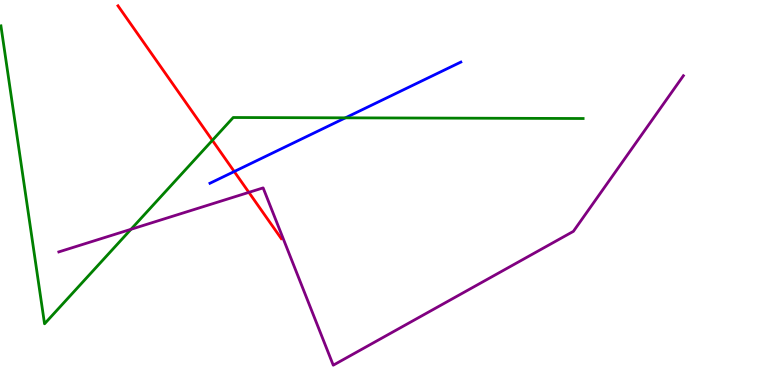[{'lines': ['blue', 'red'], 'intersections': [{'x': 3.02, 'y': 5.54}]}, {'lines': ['green', 'red'], 'intersections': [{'x': 2.74, 'y': 6.35}]}, {'lines': ['purple', 'red'], 'intersections': [{'x': 3.21, 'y': 5.0}]}, {'lines': ['blue', 'green'], 'intersections': [{'x': 4.46, 'y': 6.94}]}, {'lines': ['blue', 'purple'], 'intersections': []}, {'lines': ['green', 'purple'], 'intersections': [{'x': 1.69, 'y': 4.04}]}]